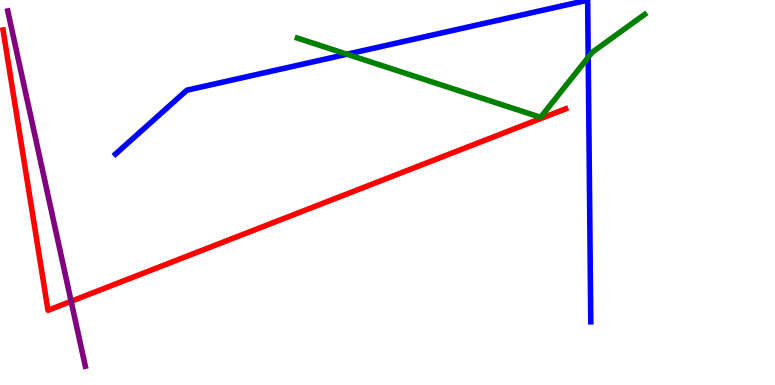[{'lines': ['blue', 'red'], 'intersections': []}, {'lines': ['green', 'red'], 'intersections': []}, {'lines': ['purple', 'red'], 'intersections': [{'x': 0.918, 'y': 2.17}]}, {'lines': ['blue', 'green'], 'intersections': [{'x': 4.48, 'y': 8.59}, {'x': 7.59, 'y': 8.51}]}, {'lines': ['blue', 'purple'], 'intersections': []}, {'lines': ['green', 'purple'], 'intersections': []}]